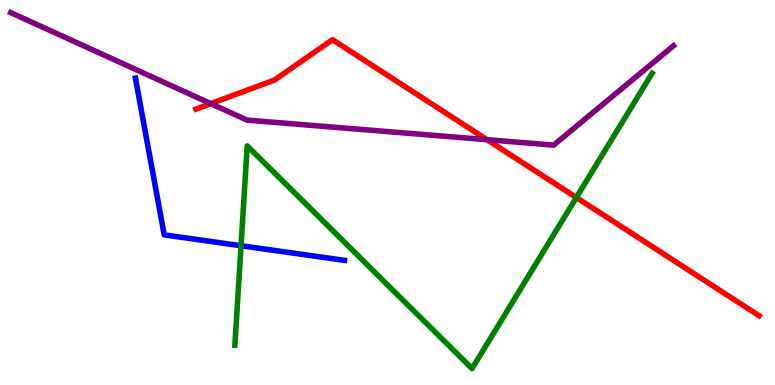[{'lines': ['blue', 'red'], 'intersections': []}, {'lines': ['green', 'red'], 'intersections': [{'x': 7.44, 'y': 4.87}]}, {'lines': ['purple', 'red'], 'intersections': [{'x': 2.72, 'y': 7.31}, {'x': 6.28, 'y': 6.37}]}, {'lines': ['blue', 'green'], 'intersections': [{'x': 3.11, 'y': 3.62}]}, {'lines': ['blue', 'purple'], 'intersections': []}, {'lines': ['green', 'purple'], 'intersections': []}]